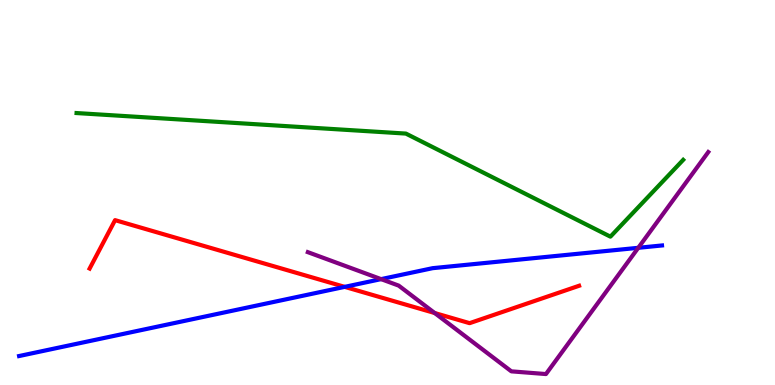[{'lines': ['blue', 'red'], 'intersections': [{'x': 4.45, 'y': 2.55}]}, {'lines': ['green', 'red'], 'intersections': []}, {'lines': ['purple', 'red'], 'intersections': [{'x': 5.61, 'y': 1.87}]}, {'lines': ['blue', 'green'], 'intersections': []}, {'lines': ['blue', 'purple'], 'intersections': [{'x': 4.92, 'y': 2.75}, {'x': 8.24, 'y': 3.56}]}, {'lines': ['green', 'purple'], 'intersections': []}]